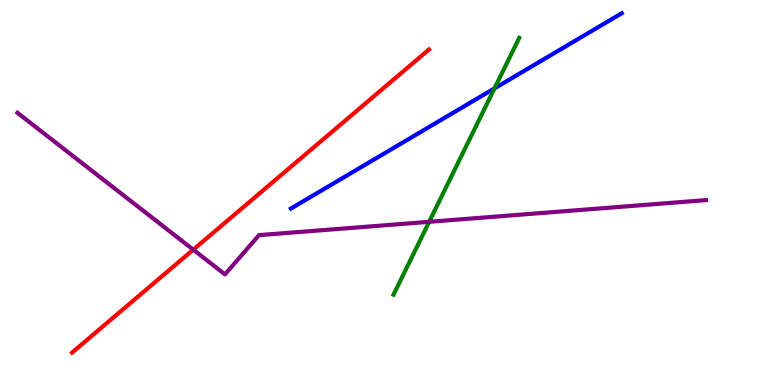[{'lines': ['blue', 'red'], 'intersections': []}, {'lines': ['green', 'red'], 'intersections': []}, {'lines': ['purple', 'red'], 'intersections': [{'x': 2.49, 'y': 3.52}]}, {'lines': ['blue', 'green'], 'intersections': [{'x': 6.38, 'y': 7.7}]}, {'lines': ['blue', 'purple'], 'intersections': []}, {'lines': ['green', 'purple'], 'intersections': [{'x': 5.54, 'y': 4.24}]}]